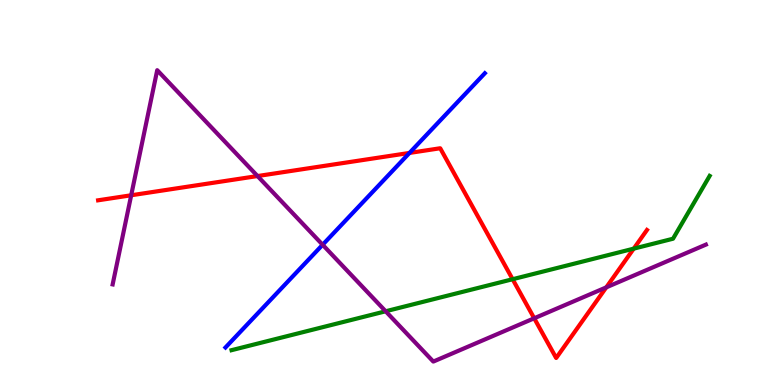[{'lines': ['blue', 'red'], 'intersections': [{'x': 5.28, 'y': 6.03}]}, {'lines': ['green', 'red'], 'intersections': [{'x': 6.61, 'y': 2.75}, {'x': 8.18, 'y': 3.54}]}, {'lines': ['purple', 'red'], 'intersections': [{'x': 1.69, 'y': 4.93}, {'x': 3.32, 'y': 5.43}, {'x': 6.89, 'y': 1.73}, {'x': 7.82, 'y': 2.54}]}, {'lines': ['blue', 'green'], 'intersections': []}, {'lines': ['blue', 'purple'], 'intersections': [{'x': 4.16, 'y': 3.64}]}, {'lines': ['green', 'purple'], 'intersections': [{'x': 4.98, 'y': 1.91}]}]